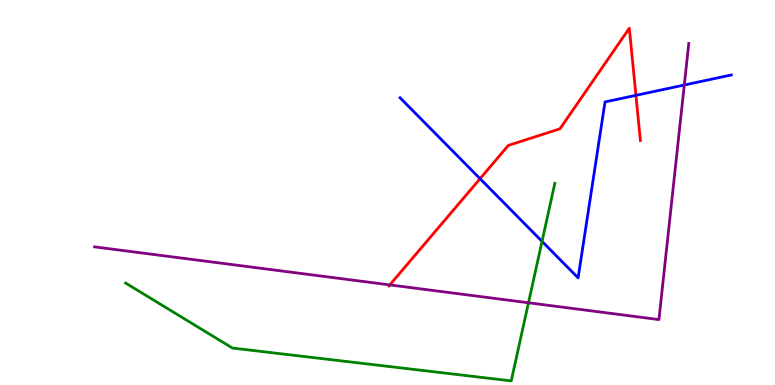[{'lines': ['blue', 'red'], 'intersections': [{'x': 6.19, 'y': 5.36}, {'x': 8.21, 'y': 7.52}]}, {'lines': ['green', 'red'], 'intersections': []}, {'lines': ['purple', 'red'], 'intersections': [{'x': 5.03, 'y': 2.6}]}, {'lines': ['blue', 'green'], 'intersections': [{'x': 6.99, 'y': 3.73}]}, {'lines': ['blue', 'purple'], 'intersections': [{'x': 8.83, 'y': 7.79}]}, {'lines': ['green', 'purple'], 'intersections': [{'x': 6.82, 'y': 2.14}]}]